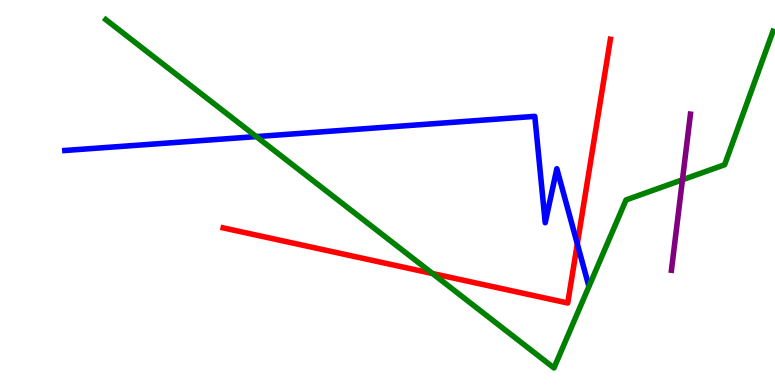[{'lines': ['blue', 'red'], 'intersections': [{'x': 7.45, 'y': 3.67}]}, {'lines': ['green', 'red'], 'intersections': [{'x': 5.58, 'y': 2.9}]}, {'lines': ['purple', 'red'], 'intersections': []}, {'lines': ['blue', 'green'], 'intersections': [{'x': 3.31, 'y': 6.45}]}, {'lines': ['blue', 'purple'], 'intersections': []}, {'lines': ['green', 'purple'], 'intersections': [{'x': 8.81, 'y': 5.33}]}]